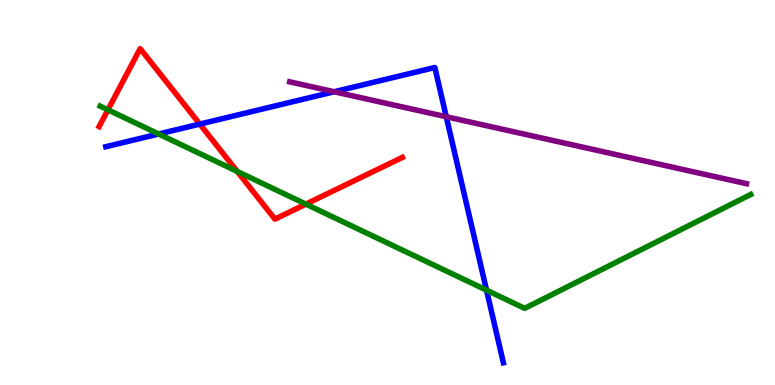[{'lines': ['blue', 'red'], 'intersections': [{'x': 2.58, 'y': 6.78}]}, {'lines': ['green', 'red'], 'intersections': [{'x': 1.39, 'y': 7.15}, {'x': 3.06, 'y': 5.55}, {'x': 3.95, 'y': 4.7}]}, {'lines': ['purple', 'red'], 'intersections': []}, {'lines': ['blue', 'green'], 'intersections': [{'x': 2.05, 'y': 6.52}, {'x': 6.28, 'y': 2.46}]}, {'lines': ['blue', 'purple'], 'intersections': [{'x': 4.31, 'y': 7.62}, {'x': 5.76, 'y': 6.97}]}, {'lines': ['green', 'purple'], 'intersections': []}]